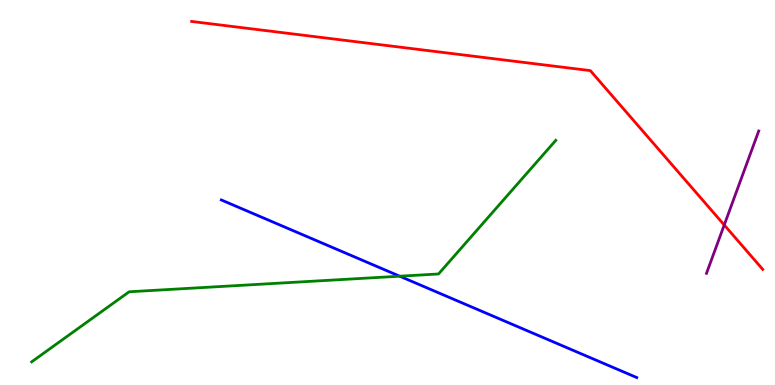[{'lines': ['blue', 'red'], 'intersections': []}, {'lines': ['green', 'red'], 'intersections': []}, {'lines': ['purple', 'red'], 'intersections': [{'x': 9.34, 'y': 4.16}]}, {'lines': ['blue', 'green'], 'intersections': [{'x': 5.16, 'y': 2.83}]}, {'lines': ['blue', 'purple'], 'intersections': []}, {'lines': ['green', 'purple'], 'intersections': []}]